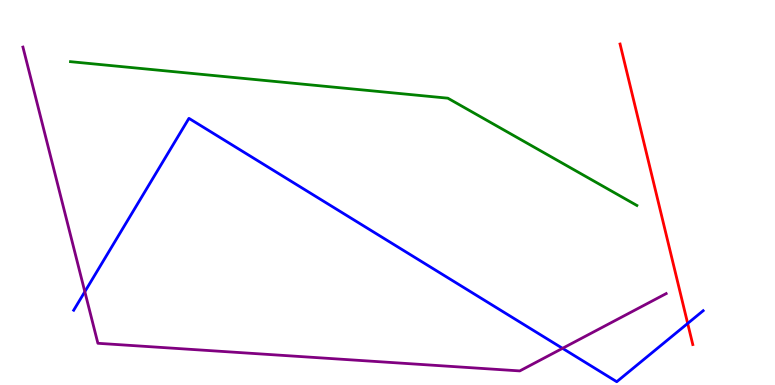[{'lines': ['blue', 'red'], 'intersections': [{'x': 8.87, 'y': 1.6}]}, {'lines': ['green', 'red'], 'intersections': []}, {'lines': ['purple', 'red'], 'intersections': []}, {'lines': ['blue', 'green'], 'intersections': []}, {'lines': ['blue', 'purple'], 'intersections': [{'x': 1.09, 'y': 2.42}, {'x': 7.26, 'y': 0.952}]}, {'lines': ['green', 'purple'], 'intersections': []}]